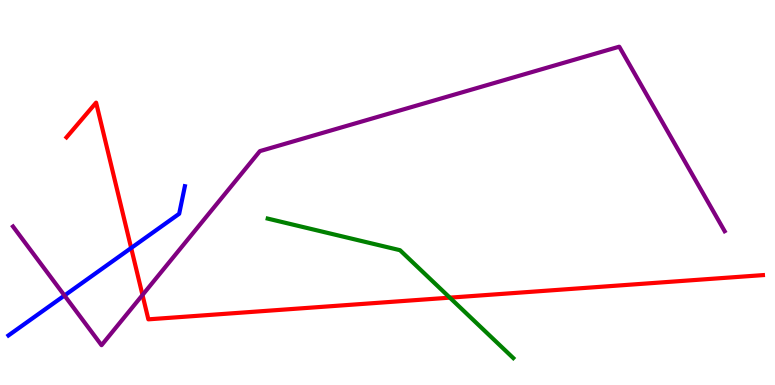[{'lines': ['blue', 'red'], 'intersections': [{'x': 1.69, 'y': 3.56}]}, {'lines': ['green', 'red'], 'intersections': [{'x': 5.8, 'y': 2.27}]}, {'lines': ['purple', 'red'], 'intersections': [{'x': 1.84, 'y': 2.34}]}, {'lines': ['blue', 'green'], 'intersections': []}, {'lines': ['blue', 'purple'], 'intersections': [{'x': 0.832, 'y': 2.32}]}, {'lines': ['green', 'purple'], 'intersections': []}]